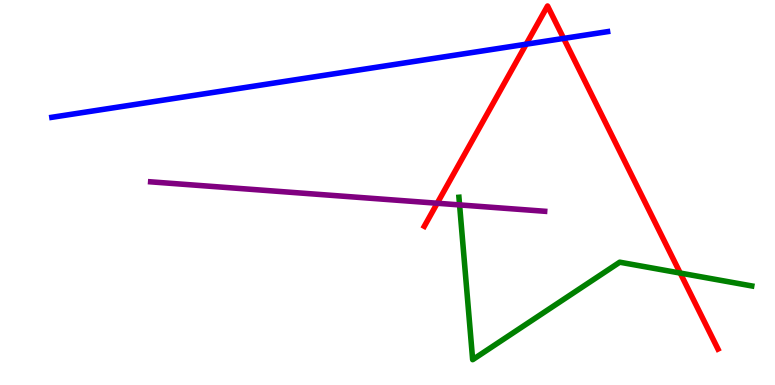[{'lines': ['blue', 'red'], 'intersections': [{'x': 6.79, 'y': 8.85}, {'x': 7.27, 'y': 9.0}]}, {'lines': ['green', 'red'], 'intersections': [{'x': 8.78, 'y': 2.91}]}, {'lines': ['purple', 'red'], 'intersections': [{'x': 5.64, 'y': 4.72}]}, {'lines': ['blue', 'green'], 'intersections': []}, {'lines': ['blue', 'purple'], 'intersections': []}, {'lines': ['green', 'purple'], 'intersections': [{'x': 5.93, 'y': 4.68}]}]